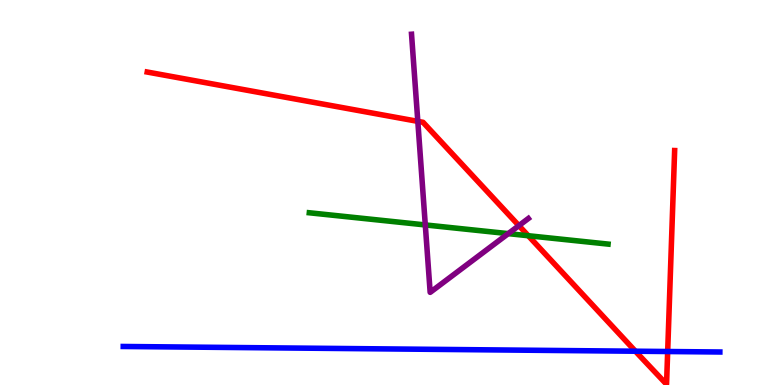[{'lines': ['blue', 'red'], 'intersections': [{'x': 8.2, 'y': 0.878}, {'x': 8.62, 'y': 0.87}]}, {'lines': ['green', 'red'], 'intersections': [{'x': 6.82, 'y': 3.88}]}, {'lines': ['purple', 'red'], 'intersections': [{'x': 5.39, 'y': 6.85}, {'x': 6.7, 'y': 4.14}]}, {'lines': ['blue', 'green'], 'intersections': []}, {'lines': ['blue', 'purple'], 'intersections': []}, {'lines': ['green', 'purple'], 'intersections': [{'x': 5.49, 'y': 4.16}, {'x': 6.56, 'y': 3.93}]}]